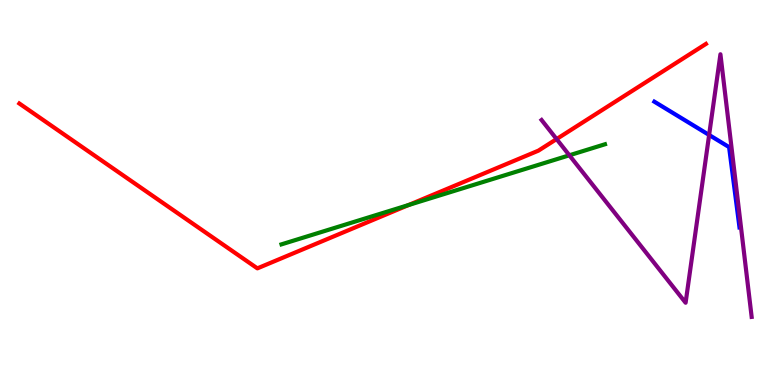[{'lines': ['blue', 'red'], 'intersections': []}, {'lines': ['green', 'red'], 'intersections': [{'x': 5.27, 'y': 4.67}]}, {'lines': ['purple', 'red'], 'intersections': [{'x': 7.18, 'y': 6.39}]}, {'lines': ['blue', 'green'], 'intersections': []}, {'lines': ['blue', 'purple'], 'intersections': [{'x': 9.15, 'y': 6.49}]}, {'lines': ['green', 'purple'], 'intersections': [{'x': 7.35, 'y': 5.97}]}]